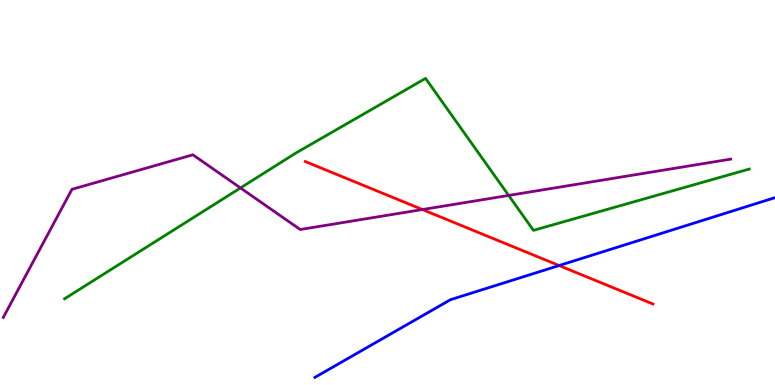[{'lines': ['blue', 'red'], 'intersections': [{'x': 7.21, 'y': 3.1}]}, {'lines': ['green', 'red'], 'intersections': []}, {'lines': ['purple', 'red'], 'intersections': [{'x': 5.45, 'y': 4.56}]}, {'lines': ['blue', 'green'], 'intersections': []}, {'lines': ['blue', 'purple'], 'intersections': []}, {'lines': ['green', 'purple'], 'intersections': [{'x': 3.1, 'y': 5.12}, {'x': 6.56, 'y': 4.92}]}]